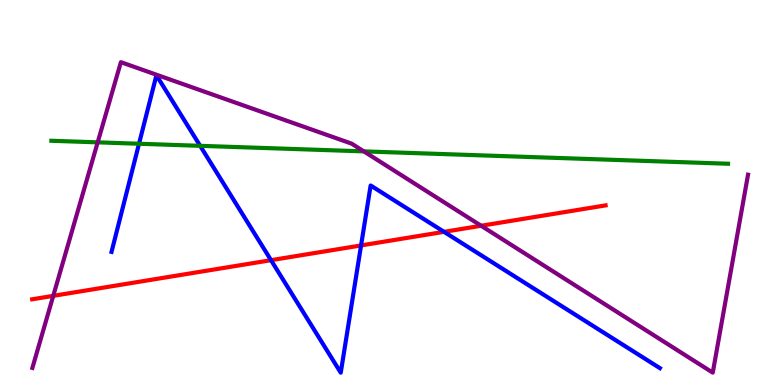[{'lines': ['blue', 'red'], 'intersections': [{'x': 3.5, 'y': 3.24}, {'x': 4.66, 'y': 3.63}, {'x': 5.73, 'y': 3.98}]}, {'lines': ['green', 'red'], 'intersections': []}, {'lines': ['purple', 'red'], 'intersections': [{'x': 0.687, 'y': 2.32}, {'x': 6.21, 'y': 4.14}]}, {'lines': ['blue', 'green'], 'intersections': [{'x': 1.79, 'y': 6.27}, {'x': 2.58, 'y': 6.21}]}, {'lines': ['blue', 'purple'], 'intersections': []}, {'lines': ['green', 'purple'], 'intersections': [{'x': 1.26, 'y': 6.3}, {'x': 4.69, 'y': 6.07}]}]